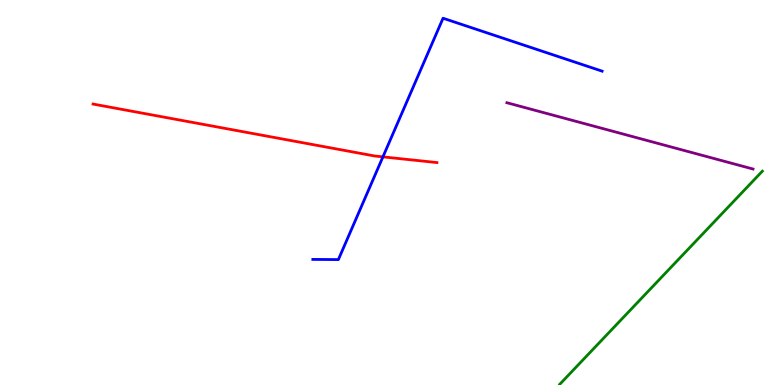[{'lines': ['blue', 'red'], 'intersections': [{'x': 4.94, 'y': 5.93}]}, {'lines': ['green', 'red'], 'intersections': []}, {'lines': ['purple', 'red'], 'intersections': []}, {'lines': ['blue', 'green'], 'intersections': []}, {'lines': ['blue', 'purple'], 'intersections': []}, {'lines': ['green', 'purple'], 'intersections': []}]